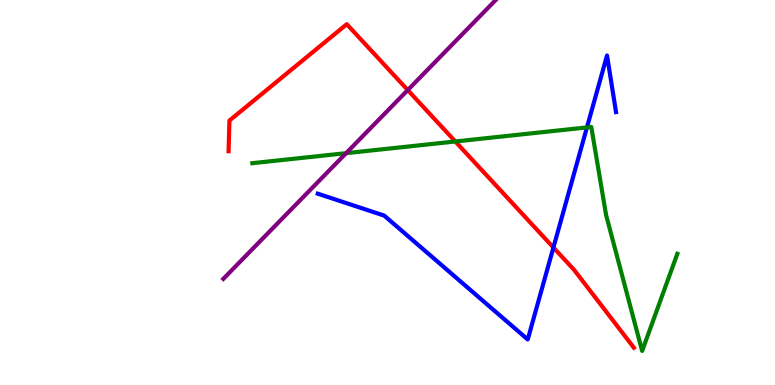[{'lines': ['blue', 'red'], 'intersections': [{'x': 7.14, 'y': 3.57}]}, {'lines': ['green', 'red'], 'intersections': [{'x': 5.87, 'y': 6.33}]}, {'lines': ['purple', 'red'], 'intersections': [{'x': 5.26, 'y': 7.66}]}, {'lines': ['blue', 'green'], 'intersections': [{'x': 7.57, 'y': 6.69}]}, {'lines': ['blue', 'purple'], 'intersections': []}, {'lines': ['green', 'purple'], 'intersections': [{'x': 4.47, 'y': 6.02}]}]